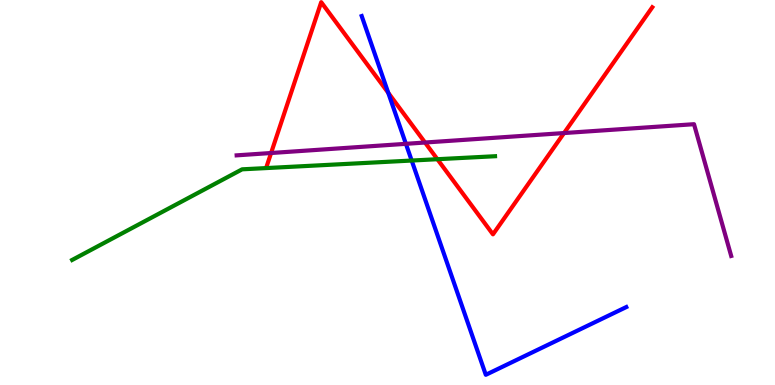[{'lines': ['blue', 'red'], 'intersections': [{'x': 5.01, 'y': 7.59}]}, {'lines': ['green', 'red'], 'intersections': [{'x': 5.64, 'y': 5.86}]}, {'lines': ['purple', 'red'], 'intersections': [{'x': 3.5, 'y': 6.03}, {'x': 5.48, 'y': 6.3}, {'x': 7.28, 'y': 6.54}]}, {'lines': ['blue', 'green'], 'intersections': [{'x': 5.31, 'y': 5.83}]}, {'lines': ['blue', 'purple'], 'intersections': [{'x': 5.24, 'y': 6.26}]}, {'lines': ['green', 'purple'], 'intersections': []}]